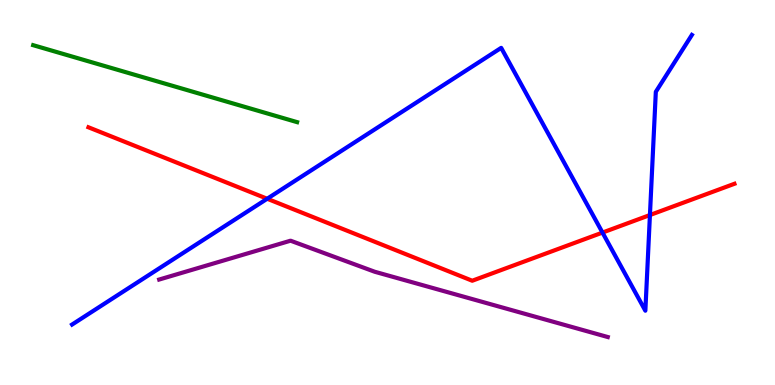[{'lines': ['blue', 'red'], 'intersections': [{'x': 3.45, 'y': 4.84}, {'x': 7.77, 'y': 3.96}, {'x': 8.39, 'y': 4.41}]}, {'lines': ['green', 'red'], 'intersections': []}, {'lines': ['purple', 'red'], 'intersections': []}, {'lines': ['blue', 'green'], 'intersections': []}, {'lines': ['blue', 'purple'], 'intersections': []}, {'lines': ['green', 'purple'], 'intersections': []}]